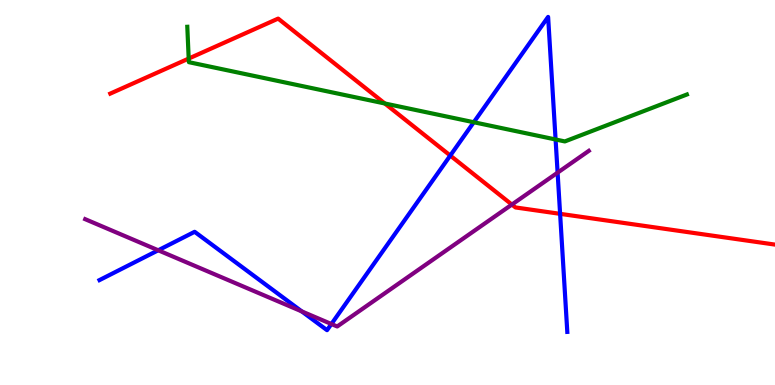[{'lines': ['blue', 'red'], 'intersections': [{'x': 5.81, 'y': 5.96}, {'x': 7.23, 'y': 4.45}]}, {'lines': ['green', 'red'], 'intersections': [{'x': 2.43, 'y': 8.48}, {'x': 4.97, 'y': 7.31}]}, {'lines': ['purple', 'red'], 'intersections': [{'x': 6.6, 'y': 4.69}]}, {'lines': ['blue', 'green'], 'intersections': [{'x': 6.11, 'y': 6.82}, {'x': 7.17, 'y': 6.38}]}, {'lines': ['blue', 'purple'], 'intersections': [{'x': 2.04, 'y': 3.5}, {'x': 3.89, 'y': 1.91}, {'x': 4.28, 'y': 1.58}, {'x': 7.19, 'y': 5.52}]}, {'lines': ['green', 'purple'], 'intersections': []}]